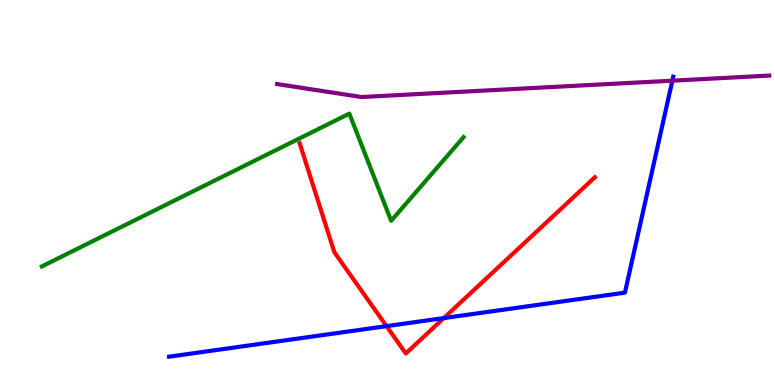[{'lines': ['blue', 'red'], 'intersections': [{'x': 4.99, 'y': 1.53}, {'x': 5.73, 'y': 1.74}]}, {'lines': ['green', 'red'], 'intersections': []}, {'lines': ['purple', 'red'], 'intersections': []}, {'lines': ['blue', 'green'], 'intersections': []}, {'lines': ['blue', 'purple'], 'intersections': [{'x': 8.68, 'y': 7.9}]}, {'lines': ['green', 'purple'], 'intersections': []}]